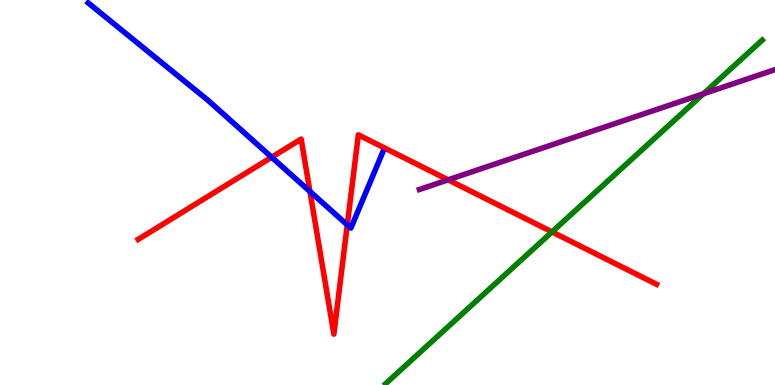[{'lines': ['blue', 'red'], 'intersections': [{'x': 3.51, 'y': 5.92}, {'x': 4.0, 'y': 5.03}, {'x': 4.48, 'y': 4.16}]}, {'lines': ['green', 'red'], 'intersections': [{'x': 7.12, 'y': 3.98}]}, {'lines': ['purple', 'red'], 'intersections': [{'x': 5.78, 'y': 5.33}]}, {'lines': ['blue', 'green'], 'intersections': []}, {'lines': ['blue', 'purple'], 'intersections': []}, {'lines': ['green', 'purple'], 'intersections': [{'x': 9.08, 'y': 7.56}]}]